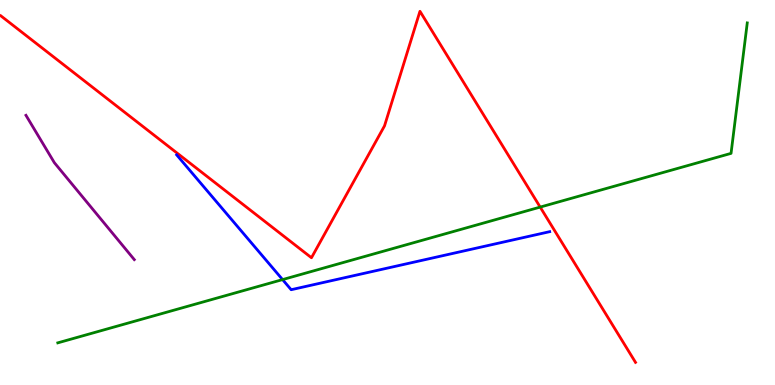[{'lines': ['blue', 'red'], 'intersections': []}, {'lines': ['green', 'red'], 'intersections': [{'x': 6.97, 'y': 4.62}]}, {'lines': ['purple', 'red'], 'intersections': []}, {'lines': ['blue', 'green'], 'intersections': [{'x': 3.65, 'y': 2.74}]}, {'lines': ['blue', 'purple'], 'intersections': []}, {'lines': ['green', 'purple'], 'intersections': []}]